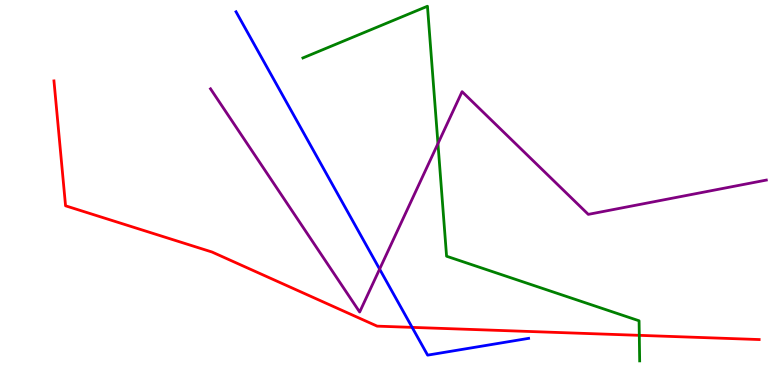[{'lines': ['blue', 'red'], 'intersections': [{'x': 5.32, 'y': 1.5}]}, {'lines': ['green', 'red'], 'intersections': [{'x': 8.25, 'y': 1.29}]}, {'lines': ['purple', 'red'], 'intersections': []}, {'lines': ['blue', 'green'], 'intersections': []}, {'lines': ['blue', 'purple'], 'intersections': [{'x': 4.9, 'y': 3.01}]}, {'lines': ['green', 'purple'], 'intersections': [{'x': 5.65, 'y': 6.27}]}]